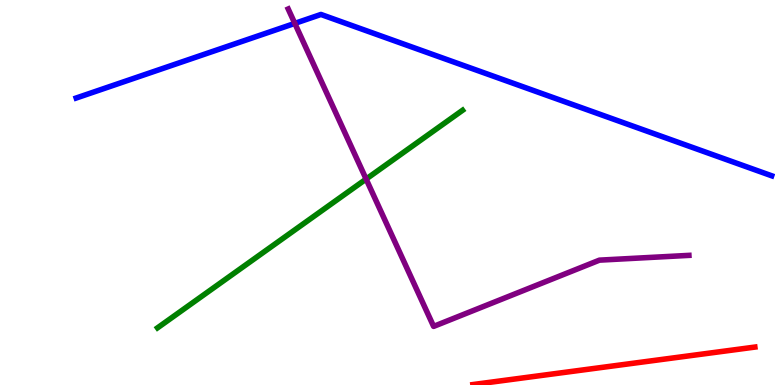[{'lines': ['blue', 'red'], 'intersections': []}, {'lines': ['green', 'red'], 'intersections': []}, {'lines': ['purple', 'red'], 'intersections': []}, {'lines': ['blue', 'green'], 'intersections': []}, {'lines': ['blue', 'purple'], 'intersections': [{'x': 3.8, 'y': 9.39}]}, {'lines': ['green', 'purple'], 'intersections': [{'x': 4.72, 'y': 5.35}]}]